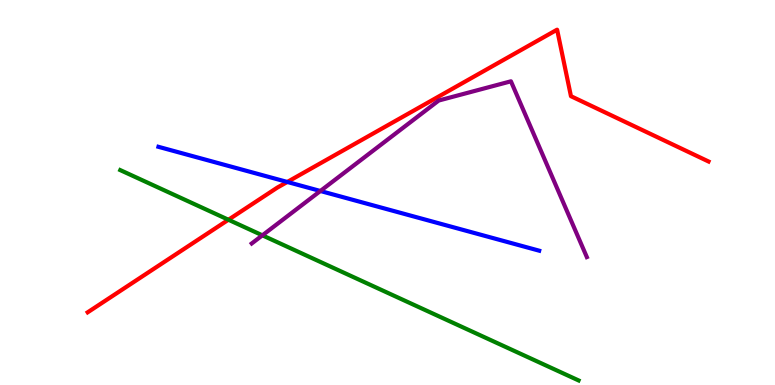[{'lines': ['blue', 'red'], 'intersections': [{'x': 3.71, 'y': 5.27}]}, {'lines': ['green', 'red'], 'intersections': [{'x': 2.95, 'y': 4.29}]}, {'lines': ['purple', 'red'], 'intersections': []}, {'lines': ['blue', 'green'], 'intersections': []}, {'lines': ['blue', 'purple'], 'intersections': [{'x': 4.13, 'y': 5.04}]}, {'lines': ['green', 'purple'], 'intersections': [{'x': 3.39, 'y': 3.89}]}]